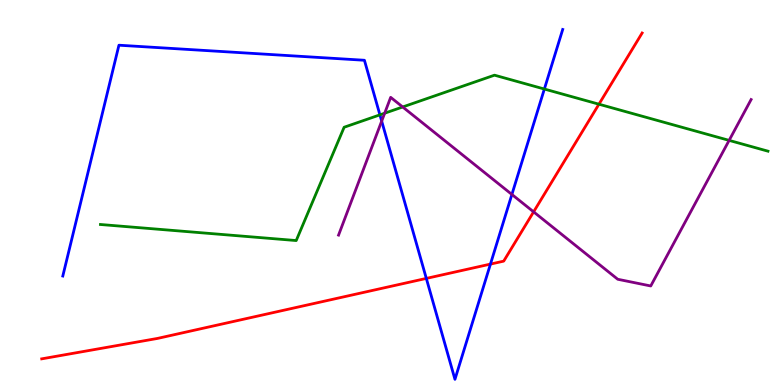[{'lines': ['blue', 'red'], 'intersections': [{'x': 5.5, 'y': 2.77}, {'x': 6.33, 'y': 3.14}]}, {'lines': ['green', 'red'], 'intersections': [{'x': 7.73, 'y': 7.29}]}, {'lines': ['purple', 'red'], 'intersections': [{'x': 6.89, 'y': 4.5}]}, {'lines': ['blue', 'green'], 'intersections': [{'x': 4.9, 'y': 7.02}, {'x': 7.02, 'y': 7.69}]}, {'lines': ['blue', 'purple'], 'intersections': [{'x': 4.93, 'y': 6.85}, {'x': 6.61, 'y': 4.95}]}, {'lines': ['green', 'purple'], 'intersections': [{'x': 4.96, 'y': 7.06}, {'x': 5.2, 'y': 7.22}, {'x': 9.41, 'y': 6.35}]}]